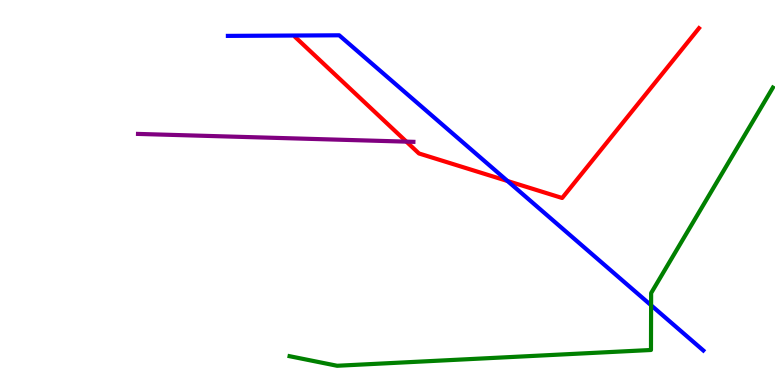[{'lines': ['blue', 'red'], 'intersections': [{'x': 6.55, 'y': 5.3}]}, {'lines': ['green', 'red'], 'intersections': []}, {'lines': ['purple', 'red'], 'intersections': [{'x': 5.24, 'y': 6.32}]}, {'lines': ['blue', 'green'], 'intersections': [{'x': 8.4, 'y': 2.07}]}, {'lines': ['blue', 'purple'], 'intersections': []}, {'lines': ['green', 'purple'], 'intersections': []}]